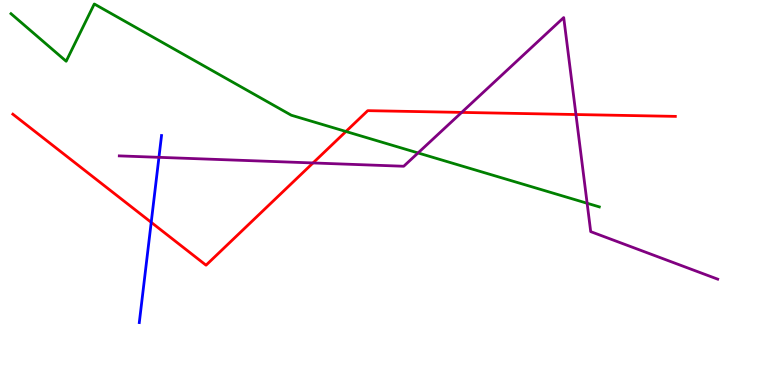[{'lines': ['blue', 'red'], 'intersections': [{'x': 1.95, 'y': 4.22}]}, {'lines': ['green', 'red'], 'intersections': [{'x': 4.46, 'y': 6.58}]}, {'lines': ['purple', 'red'], 'intersections': [{'x': 4.04, 'y': 5.77}, {'x': 5.96, 'y': 7.08}, {'x': 7.43, 'y': 7.03}]}, {'lines': ['blue', 'green'], 'intersections': []}, {'lines': ['blue', 'purple'], 'intersections': [{'x': 2.05, 'y': 5.91}]}, {'lines': ['green', 'purple'], 'intersections': [{'x': 5.39, 'y': 6.03}, {'x': 7.58, 'y': 4.72}]}]